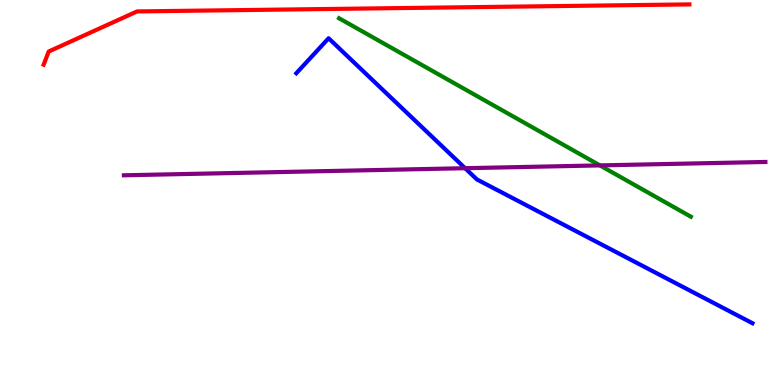[{'lines': ['blue', 'red'], 'intersections': []}, {'lines': ['green', 'red'], 'intersections': []}, {'lines': ['purple', 'red'], 'intersections': []}, {'lines': ['blue', 'green'], 'intersections': []}, {'lines': ['blue', 'purple'], 'intersections': [{'x': 6.0, 'y': 5.63}]}, {'lines': ['green', 'purple'], 'intersections': [{'x': 7.74, 'y': 5.7}]}]